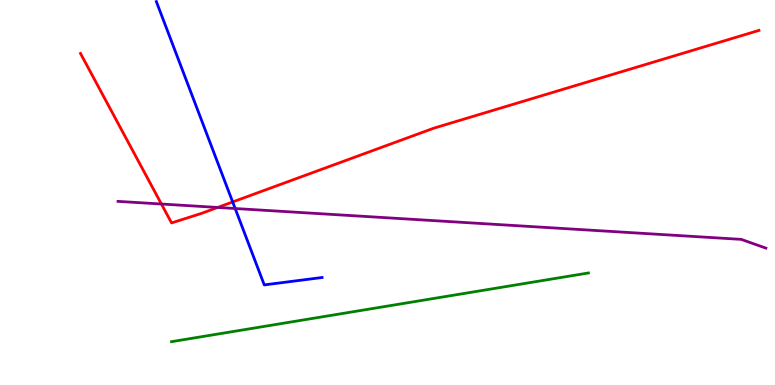[{'lines': ['blue', 'red'], 'intersections': [{'x': 3.0, 'y': 4.75}]}, {'lines': ['green', 'red'], 'intersections': []}, {'lines': ['purple', 'red'], 'intersections': [{'x': 2.08, 'y': 4.7}, {'x': 2.81, 'y': 4.61}]}, {'lines': ['blue', 'green'], 'intersections': []}, {'lines': ['blue', 'purple'], 'intersections': [{'x': 3.03, 'y': 4.58}]}, {'lines': ['green', 'purple'], 'intersections': []}]